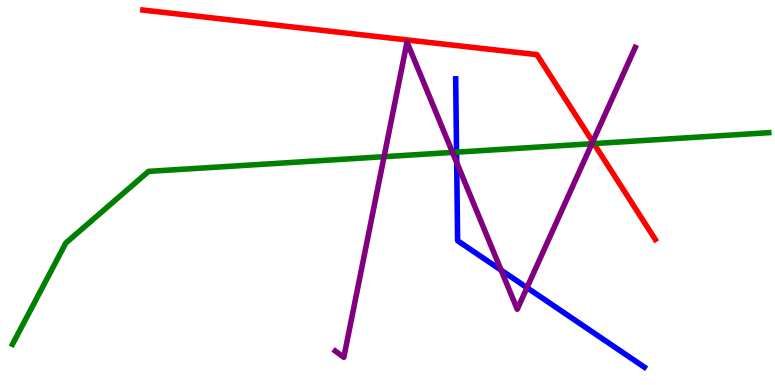[{'lines': ['blue', 'red'], 'intersections': []}, {'lines': ['green', 'red'], 'intersections': [{'x': 7.66, 'y': 6.27}]}, {'lines': ['purple', 'red'], 'intersections': [{'x': 7.65, 'y': 6.32}]}, {'lines': ['blue', 'green'], 'intersections': [{'x': 5.89, 'y': 6.05}]}, {'lines': ['blue', 'purple'], 'intersections': [{'x': 5.89, 'y': 5.78}, {'x': 6.47, 'y': 2.98}, {'x': 6.8, 'y': 2.53}]}, {'lines': ['green', 'purple'], 'intersections': [{'x': 4.96, 'y': 5.93}, {'x': 5.84, 'y': 6.04}, {'x': 7.64, 'y': 6.27}]}]